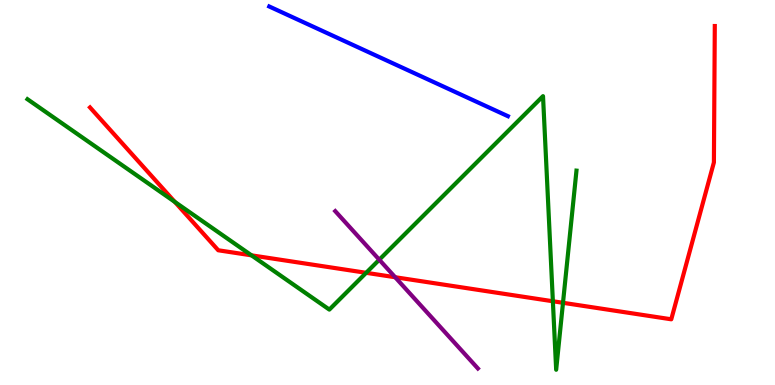[{'lines': ['blue', 'red'], 'intersections': []}, {'lines': ['green', 'red'], 'intersections': [{'x': 2.26, 'y': 4.76}, {'x': 3.25, 'y': 3.37}, {'x': 4.72, 'y': 2.91}, {'x': 7.13, 'y': 2.18}, {'x': 7.26, 'y': 2.14}]}, {'lines': ['purple', 'red'], 'intersections': [{'x': 5.1, 'y': 2.8}]}, {'lines': ['blue', 'green'], 'intersections': []}, {'lines': ['blue', 'purple'], 'intersections': []}, {'lines': ['green', 'purple'], 'intersections': [{'x': 4.89, 'y': 3.25}]}]